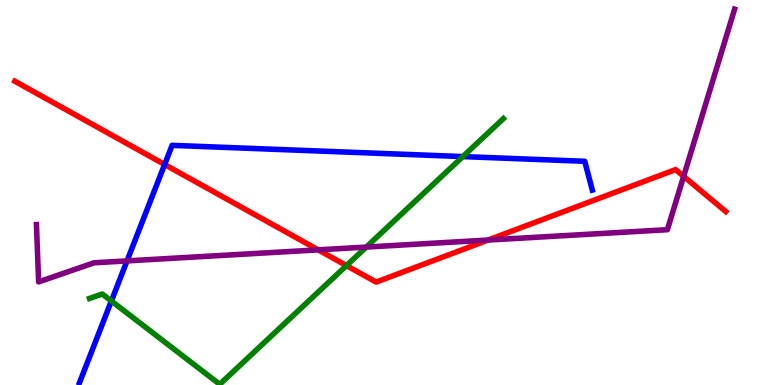[{'lines': ['blue', 'red'], 'intersections': [{'x': 2.12, 'y': 5.73}]}, {'lines': ['green', 'red'], 'intersections': [{'x': 4.47, 'y': 3.1}]}, {'lines': ['purple', 'red'], 'intersections': [{'x': 4.11, 'y': 3.51}, {'x': 6.3, 'y': 3.77}, {'x': 8.82, 'y': 5.42}]}, {'lines': ['blue', 'green'], 'intersections': [{'x': 1.44, 'y': 2.18}, {'x': 5.97, 'y': 5.93}]}, {'lines': ['blue', 'purple'], 'intersections': [{'x': 1.64, 'y': 3.22}]}, {'lines': ['green', 'purple'], 'intersections': [{'x': 4.73, 'y': 3.58}]}]